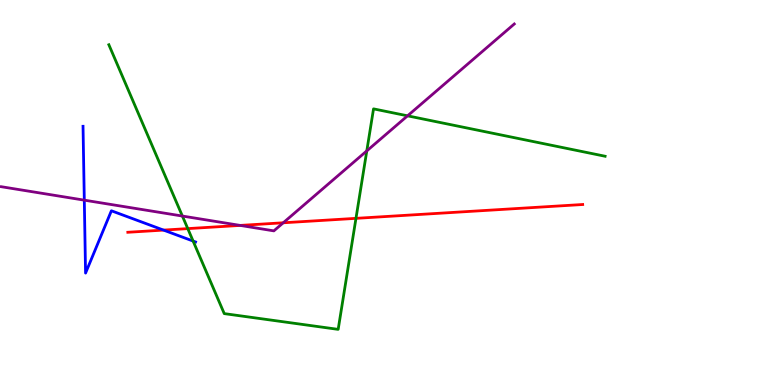[{'lines': ['blue', 'red'], 'intersections': [{'x': 2.11, 'y': 4.02}]}, {'lines': ['green', 'red'], 'intersections': [{'x': 2.42, 'y': 4.06}, {'x': 4.59, 'y': 4.33}]}, {'lines': ['purple', 'red'], 'intersections': [{'x': 3.1, 'y': 4.15}, {'x': 3.65, 'y': 4.21}]}, {'lines': ['blue', 'green'], 'intersections': [{'x': 2.49, 'y': 3.74}]}, {'lines': ['blue', 'purple'], 'intersections': [{'x': 1.09, 'y': 4.8}]}, {'lines': ['green', 'purple'], 'intersections': [{'x': 2.35, 'y': 4.39}, {'x': 4.73, 'y': 6.08}, {'x': 5.26, 'y': 6.99}]}]